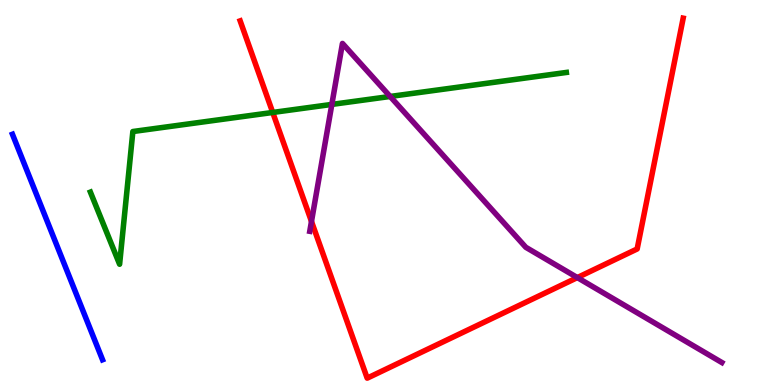[{'lines': ['blue', 'red'], 'intersections': []}, {'lines': ['green', 'red'], 'intersections': [{'x': 3.52, 'y': 7.08}]}, {'lines': ['purple', 'red'], 'intersections': [{'x': 4.02, 'y': 4.25}, {'x': 7.45, 'y': 2.79}]}, {'lines': ['blue', 'green'], 'intersections': []}, {'lines': ['blue', 'purple'], 'intersections': []}, {'lines': ['green', 'purple'], 'intersections': [{'x': 4.28, 'y': 7.29}, {'x': 5.03, 'y': 7.49}]}]